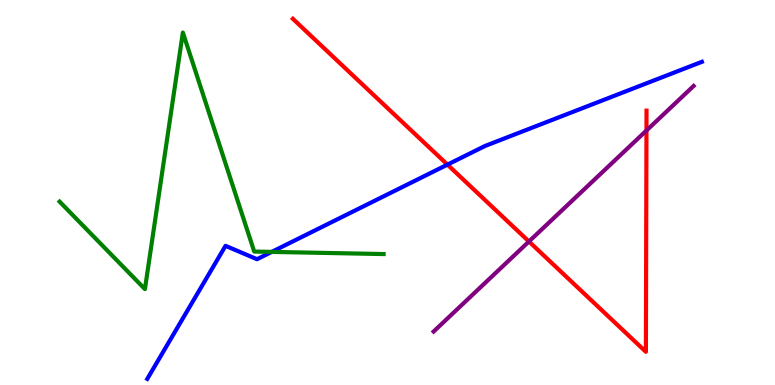[{'lines': ['blue', 'red'], 'intersections': [{'x': 5.77, 'y': 5.72}]}, {'lines': ['green', 'red'], 'intersections': []}, {'lines': ['purple', 'red'], 'intersections': [{'x': 6.83, 'y': 3.73}, {'x': 8.34, 'y': 6.61}]}, {'lines': ['blue', 'green'], 'intersections': [{'x': 3.51, 'y': 3.46}]}, {'lines': ['blue', 'purple'], 'intersections': []}, {'lines': ['green', 'purple'], 'intersections': []}]